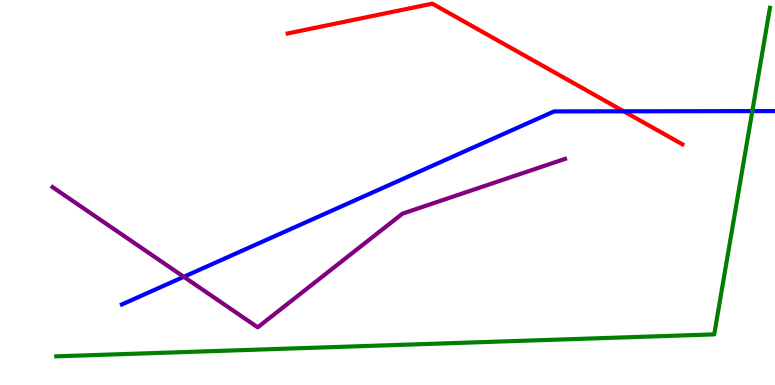[{'lines': ['blue', 'red'], 'intersections': [{'x': 8.05, 'y': 7.11}]}, {'lines': ['green', 'red'], 'intersections': []}, {'lines': ['purple', 'red'], 'intersections': []}, {'lines': ['blue', 'green'], 'intersections': [{'x': 9.71, 'y': 7.11}]}, {'lines': ['blue', 'purple'], 'intersections': [{'x': 2.37, 'y': 2.81}]}, {'lines': ['green', 'purple'], 'intersections': []}]